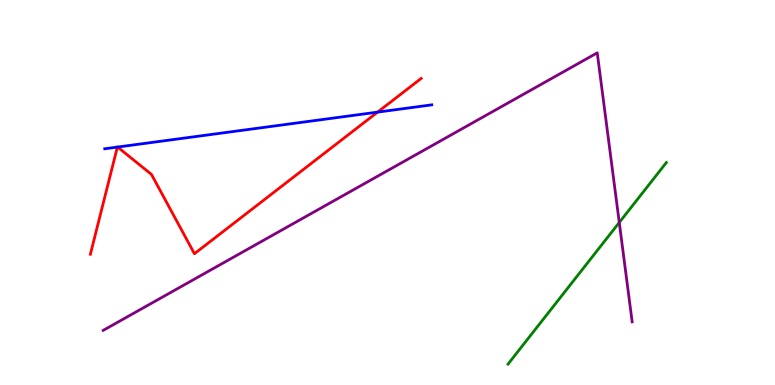[{'lines': ['blue', 'red'], 'intersections': [{'x': 1.51, 'y': 6.18}, {'x': 1.52, 'y': 6.18}, {'x': 4.87, 'y': 7.09}]}, {'lines': ['green', 'red'], 'intersections': []}, {'lines': ['purple', 'red'], 'intersections': []}, {'lines': ['blue', 'green'], 'intersections': []}, {'lines': ['blue', 'purple'], 'intersections': []}, {'lines': ['green', 'purple'], 'intersections': [{'x': 7.99, 'y': 4.22}]}]